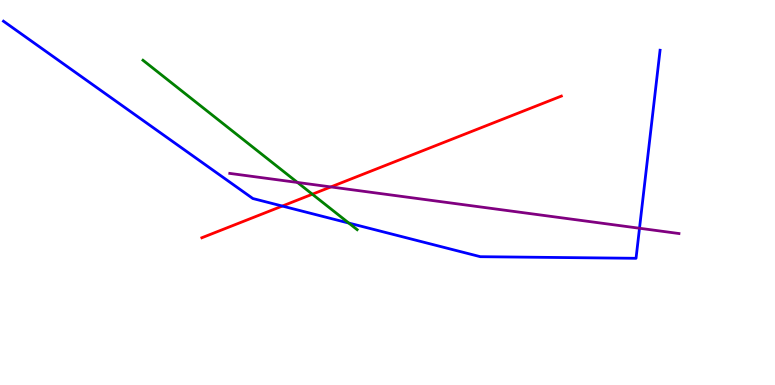[{'lines': ['blue', 'red'], 'intersections': [{'x': 3.64, 'y': 4.65}]}, {'lines': ['green', 'red'], 'intersections': [{'x': 4.03, 'y': 4.96}]}, {'lines': ['purple', 'red'], 'intersections': [{'x': 4.27, 'y': 5.14}]}, {'lines': ['blue', 'green'], 'intersections': [{'x': 4.5, 'y': 4.21}]}, {'lines': ['blue', 'purple'], 'intersections': [{'x': 8.25, 'y': 4.07}]}, {'lines': ['green', 'purple'], 'intersections': [{'x': 3.84, 'y': 5.26}]}]